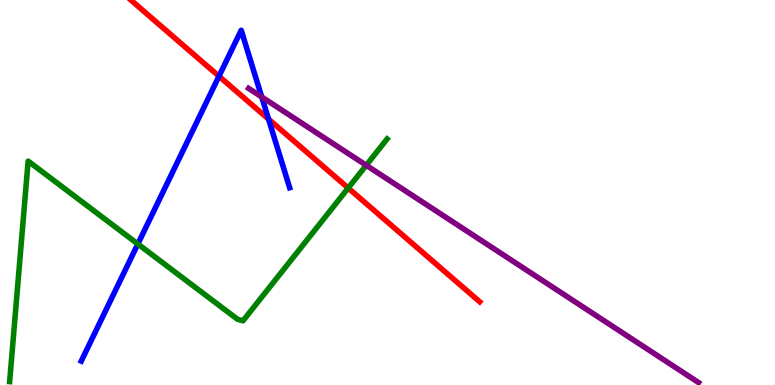[{'lines': ['blue', 'red'], 'intersections': [{'x': 2.83, 'y': 8.02}, {'x': 3.47, 'y': 6.91}]}, {'lines': ['green', 'red'], 'intersections': [{'x': 4.49, 'y': 5.12}]}, {'lines': ['purple', 'red'], 'intersections': []}, {'lines': ['blue', 'green'], 'intersections': [{'x': 1.78, 'y': 3.66}]}, {'lines': ['blue', 'purple'], 'intersections': [{'x': 3.38, 'y': 7.48}]}, {'lines': ['green', 'purple'], 'intersections': [{'x': 4.73, 'y': 5.71}]}]